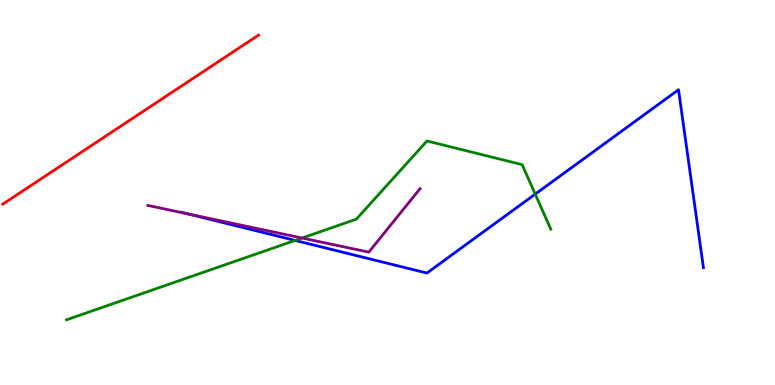[{'lines': ['blue', 'red'], 'intersections': []}, {'lines': ['green', 'red'], 'intersections': []}, {'lines': ['purple', 'red'], 'intersections': []}, {'lines': ['blue', 'green'], 'intersections': [{'x': 3.81, 'y': 3.76}, {'x': 6.91, 'y': 4.96}]}, {'lines': ['blue', 'purple'], 'intersections': [{'x': 2.42, 'y': 4.44}]}, {'lines': ['green', 'purple'], 'intersections': [{'x': 3.9, 'y': 3.82}]}]